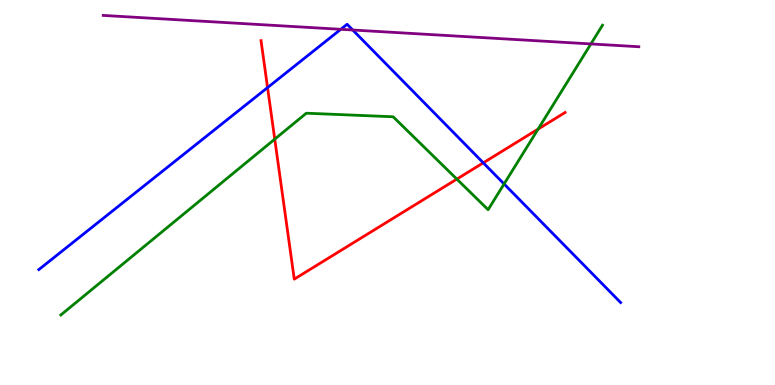[{'lines': ['blue', 'red'], 'intersections': [{'x': 3.45, 'y': 7.73}, {'x': 6.24, 'y': 5.77}]}, {'lines': ['green', 'red'], 'intersections': [{'x': 3.55, 'y': 6.39}, {'x': 5.89, 'y': 5.35}, {'x': 6.94, 'y': 6.65}]}, {'lines': ['purple', 'red'], 'intersections': []}, {'lines': ['blue', 'green'], 'intersections': [{'x': 6.5, 'y': 5.22}]}, {'lines': ['blue', 'purple'], 'intersections': [{'x': 4.4, 'y': 9.24}, {'x': 4.55, 'y': 9.22}]}, {'lines': ['green', 'purple'], 'intersections': [{'x': 7.62, 'y': 8.86}]}]